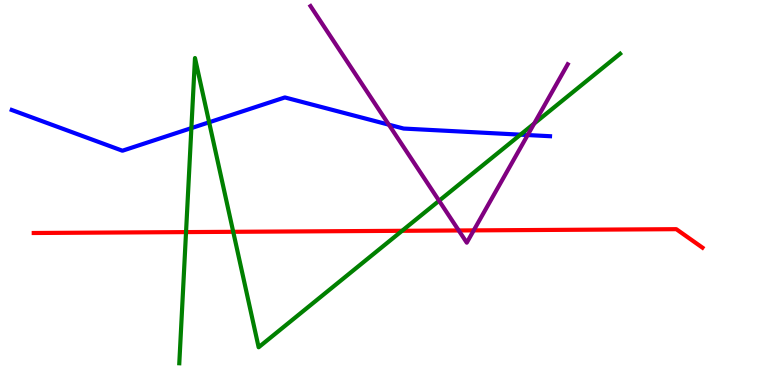[{'lines': ['blue', 'red'], 'intersections': []}, {'lines': ['green', 'red'], 'intersections': [{'x': 2.4, 'y': 3.97}, {'x': 3.01, 'y': 3.98}, {'x': 5.19, 'y': 4.01}]}, {'lines': ['purple', 'red'], 'intersections': [{'x': 5.92, 'y': 4.01}, {'x': 6.11, 'y': 4.02}]}, {'lines': ['blue', 'green'], 'intersections': [{'x': 2.47, 'y': 6.67}, {'x': 2.7, 'y': 6.82}, {'x': 6.72, 'y': 6.5}]}, {'lines': ['blue', 'purple'], 'intersections': [{'x': 5.02, 'y': 6.76}, {'x': 6.81, 'y': 6.49}]}, {'lines': ['green', 'purple'], 'intersections': [{'x': 5.67, 'y': 4.79}, {'x': 6.89, 'y': 6.79}]}]